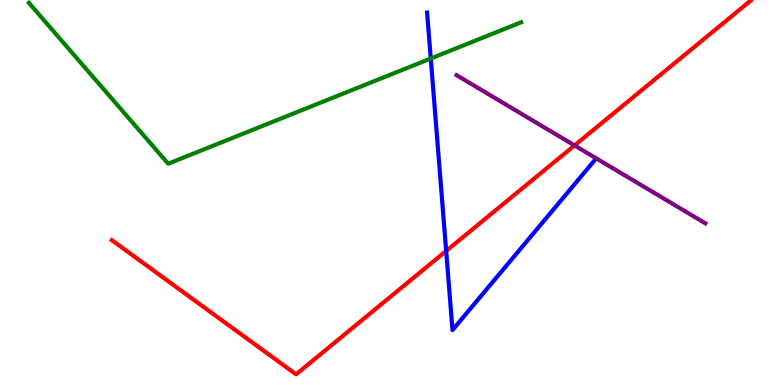[{'lines': ['blue', 'red'], 'intersections': [{'x': 5.76, 'y': 3.48}]}, {'lines': ['green', 'red'], 'intersections': []}, {'lines': ['purple', 'red'], 'intersections': [{'x': 7.41, 'y': 6.22}]}, {'lines': ['blue', 'green'], 'intersections': [{'x': 5.56, 'y': 8.48}]}, {'lines': ['blue', 'purple'], 'intersections': []}, {'lines': ['green', 'purple'], 'intersections': []}]